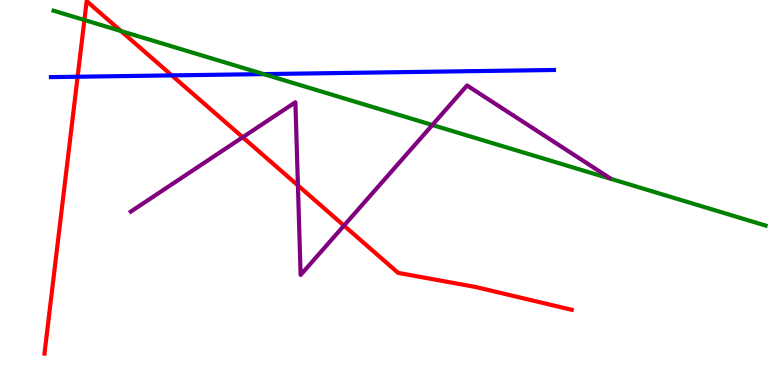[{'lines': ['blue', 'red'], 'intersections': [{'x': 1.0, 'y': 8.01}, {'x': 2.22, 'y': 8.04}]}, {'lines': ['green', 'red'], 'intersections': [{'x': 1.09, 'y': 9.48}, {'x': 1.56, 'y': 9.19}]}, {'lines': ['purple', 'red'], 'intersections': [{'x': 3.13, 'y': 6.44}, {'x': 3.84, 'y': 5.18}, {'x': 4.44, 'y': 4.14}]}, {'lines': ['blue', 'green'], 'intersections': [{'x': 3.4, 'y': 8.08}]}, {'lines': ['blue', 'purple'], 'intersections': []}, {'lines': ['green', 'purple'], 'intersections': [{'x': 5.58, 'y': 6.75}]}]